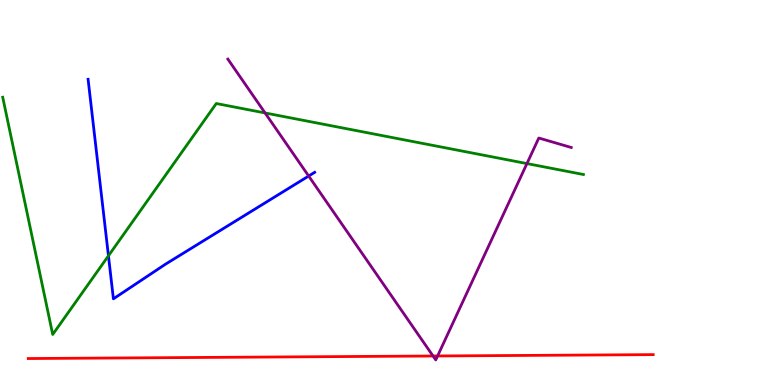[{'lines': ['blue', 'red'], 'intersections': []}, {'lines': ['green', 'red'], 'intersections': []}, {'lines': ['purple', 'red'], 'intersections': [{'x': 5.59, 'y': 0.753}, {'x': 5.65, 'y': 0.754}]}, {'lines': ['blue', 'green'], 'intersections': [{'x': 1.4, 'y': 3.36}]}, {'lines': ['blue', 'purple'], 'intersections': [{'x': 3.98, 'y': 5.43}]}, {'lines': ['green', 'purple'], 'intersections': [{'x': 3.42, 'y': 7.07}, {'x': 6.8, 'y': 5.75}]}]